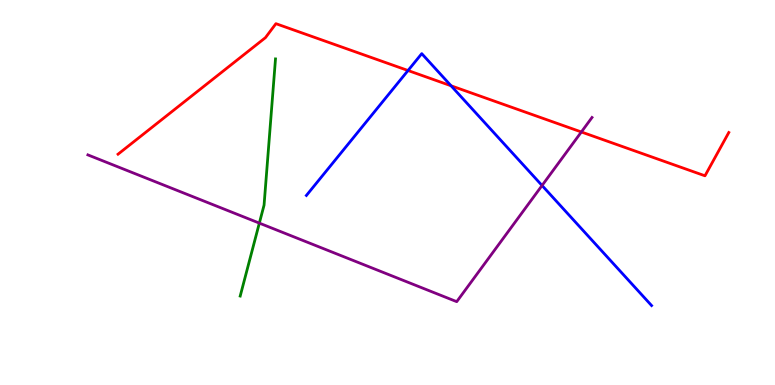[{'lines': ['blue', 'red'], 'intersections': [{'x': 5.26, 'y': 8.17}, {'x': 5.82, 'y': 7.77}]}, {'lines': ['green', 'red'], 'intersections': []}, {'lines': ['purple', 'red'], 'intersections': [{'x': 7.5, 'y': 6.57}]}, {'lines': ['blue', 'green'], 'intersections': []}, {'lines': ['blue', 'purple'], 'intersections': [{'x': 6.99, 'y': 5.18}]}, {'lines': ['green', 'purple'], 'intersections': [{'x': 3.35, 'y': 4.2}]}]